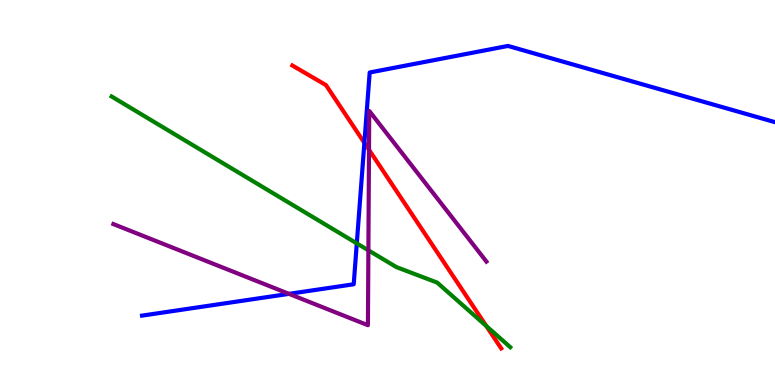[{'lines': ['blue', 'red'], 'intersections': [{'x': 4.7, 'y': 6.29}]}, {'lines': ['green', 'red'], 'intersections': [{'x': 6.27, 'y': 1.53}]}, {'lines': ['purple', 'red'], 'intersections': [{'x': 4.76, 'y': 6.11}]}, {'lines': ['blue', 'green'], 'intersections': [{'x': 4.6, 'y': 3.68}]}, {'lines': ['blue', 'purple'], 'intersections': [{'x': 3.73, 'y': 2.37}]}, {'lines': ['green', 'purple'], 'intersections': [{'x': 4.75, 'y': 3.5}]}]